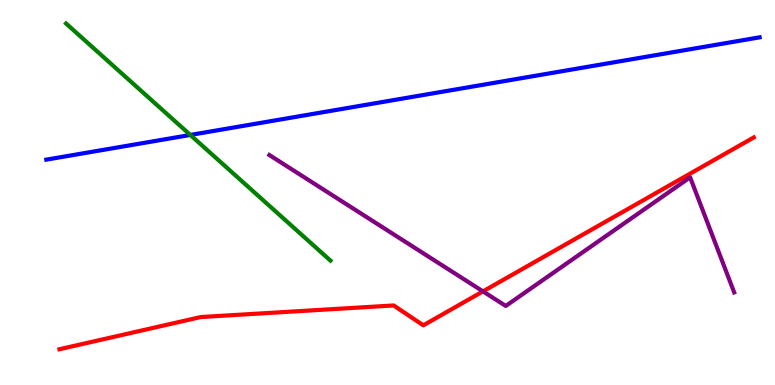[{'lines': ['blue', 'red'], 'intersections': []}, {'lines': ['green', 'red'], 'intersections': []}, {'lines': ['purple', 'red'], 'intersections': [{'x': 6.23, 'y': 2.43}]}, {'lines': ['blue', 'green'], 'intersections': [{'x': 2.46, 'y': 6.49}]}, {'lines': ['blue', 'purple'], 'intersections': []}, {'lines': ['green', 'purple'], 'intersections': []}]